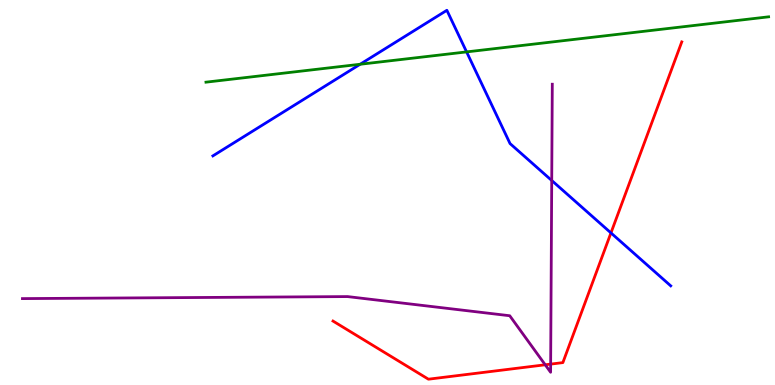[{'lines': ['blue', 'red'], 'intersections': [{'x': 7.88, 'y': 3.95}]}, {'lines': ['green', 'red'], 'intersections': []}, {'lines': ['purple', 'red'], 'intersections': [{'x': 7.03, 'y': 0.525}, {'x': 7.11, 'y': 0.543}]}, {'lines': ['blue', 'green'], 'intersections': [{'x': 4.65, 'y': 8.33}, {'x': 6.02, 'y': 8.65}]}, {'lines': ['blue', 'purple'], 'intersections': [{'x': 7.12, 'y': 5.31}]}, {'lines': ['green', 'purple'], 'intersections': []}]